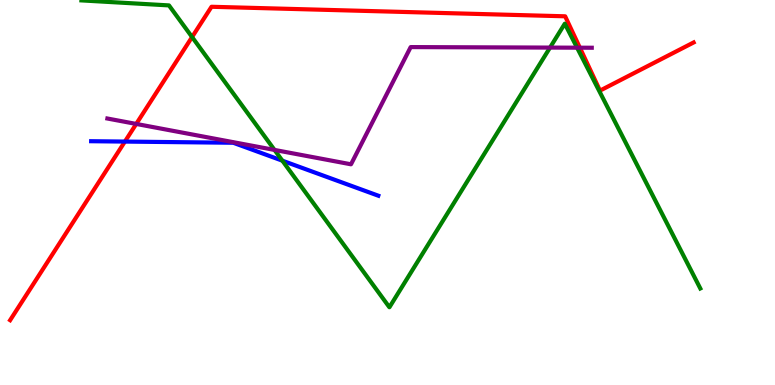[{'lines': ['blue', 'red'], 'intersections': [{'x': 1.61, 'y': 6.32}]}, {'lines': ['green', 'red'], 'intersections': [{'x': 2.48, 'y': 9.04}]}, {'lines': ['purple', 'red'], 'intersections': [{'x': 1.76, 'y': 6.78}, {'x': 7.48, 'y': 8.76}]}, {'lines': ['blue', 'green'], 'intersections': [{'x': 3.64, 'y': 5.83}]}, {'lines': ['blue', 'purple'], 'intersections': []}, {'lines': ['green', 'purple'], 'intersections': [{'x': 3.54, 'y': 6.11}, {'x': 7.1, 'y': 8.76}, {'x': 7.45, 'y': 8.76}]}]